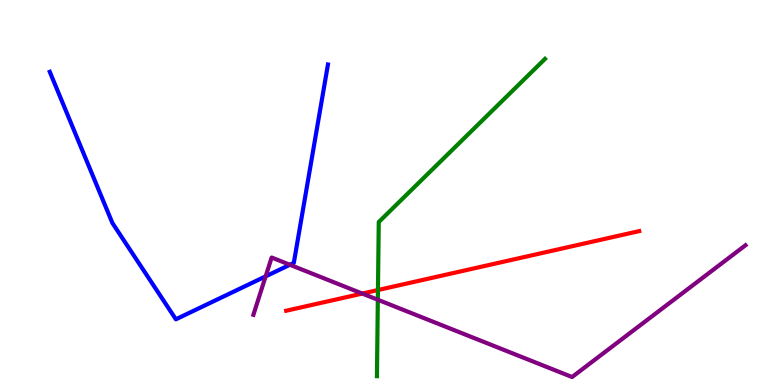[{'lines': ['blue', 'red'], 'intersections': []}, {'lines': ['green', 'red'], 'intersections': [{'x': 4.88, 'y': 2.47}]}, {'lines': ['purple', 'red'], 'intersections': [{'x': 4.67, 'y': 2.37}]}, {'lines': ['blue', 'green'], 'intersections': []}, {'lines': ['blue', 'purple'], 'intersections': [{'x': 3.43, 'y': 2.82}, {'x': 3.74, 'y': 3.12}]}, {'lines': ['green', 'purple'], 'intersections': [{'x': 4.88, 'y': 2.21}]}]